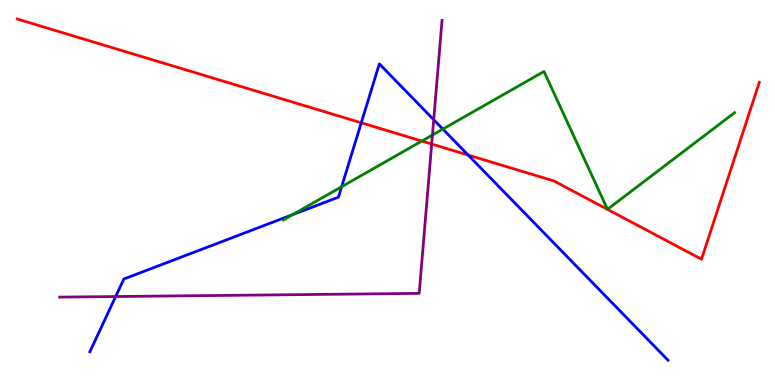[{'lines': ['blue', 'red'], 'intersections': [{'x': 4.66, 'y': 6.81}, {'x': 6.04, 'y': 5.97}]}, {'lines': ['green', 'red'], 'intersections': [{'x': 5.44, 'y': 6.34}]}, {'lines': ['purple', 'red'], 'intersections': [{'x': 5.57, 'y': 6.26}]}, {'lines': ['blue', 'green'], 'intersections': [{'x': 3.78, 'y': 4.42}, {'x': 4.41, 'y': 5.15}, {'x': 5.71, 'y': 6.65}]}, {'lines': ['blue', 'purple'], 'intersections': [{'x': 1.49, 'y': 2.3}, {'x': 5.6, 'y': 6.89}]}, {'lines': ['green', 'purple'], 'intersections': [{'x': 5.58, 'y': 6.49}]}]